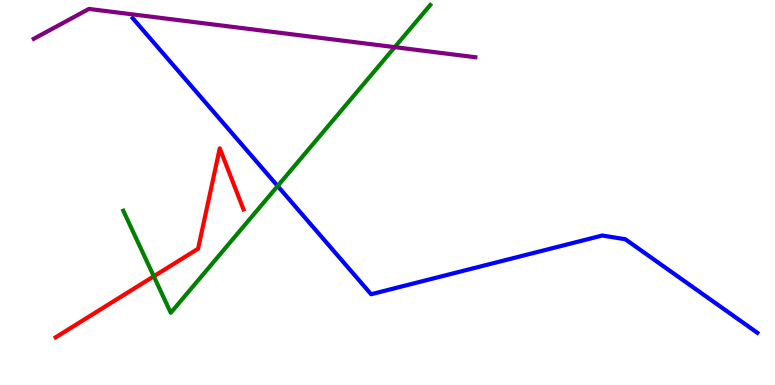[{'lines': ['blue', 'red'], 'intersections': []}, {'lines': ['green', 'red'], 'intersections': [{'x': 1.98, 'y': 2.82}]}, {'lines': ['purple', 'red'], 'intersections': []}, {'lines': ['blue', 'green'], 'intersections': [{'x': 3.58, 'y': 5.17}]}, {'lines': ['blue', 'purple'], 'intersections': []}, {'lines': ['green', 'purple'], 'intersections': [{'x': 5.09, 'y': 8.78}]}]